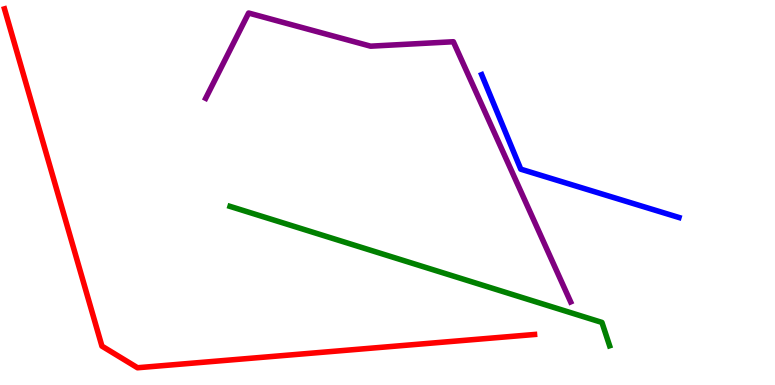[{'lines': ['blue', 'red'], 'intersections': []}, {'lines': ['green', 'red'], 'intersections': []}, {'lines': ['purple', 'red'], 'intersections': []}, {'lines': ['blue', 'green'], 'intersections': []}, {'lines': ['blue', 'purple'], 'intersections': []}, {'lines': ['green', 'purple'], 'intersections': []}]